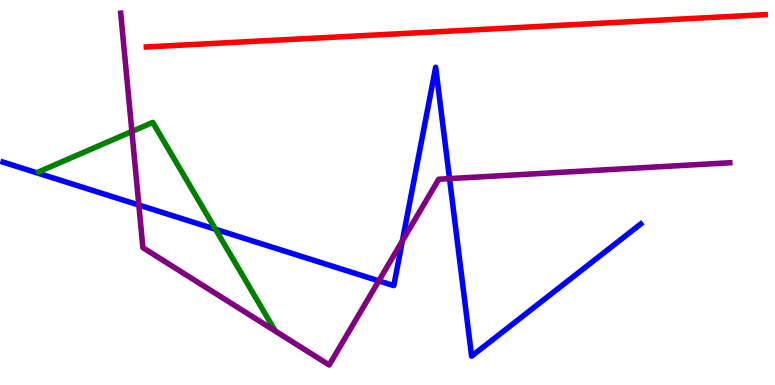[{'lines': ['blue', 'red'], 'intersections': []}, {'lines': ['green', 'red'], 'intersections': []}, {'lines': ['purple', 'red'], 'intersections': []}, {'lines': ['blue', 'green'], 'intersections': [{'x': 2.78, 'y': 4.05}]}, {'lines': ['blue', 'purple'], 'intersections': [{'x': 1.79, 'y': 4.67}, {'x': 4.89, 'y': 2.7}, {'x': 5.19, 'y': 3.74}, {'x': 5.8, 'y': 5.36}]}, {'lines': ['green', 'purple'], 'intersections': [{'x': 1.7, 'y': 6.59}]}]